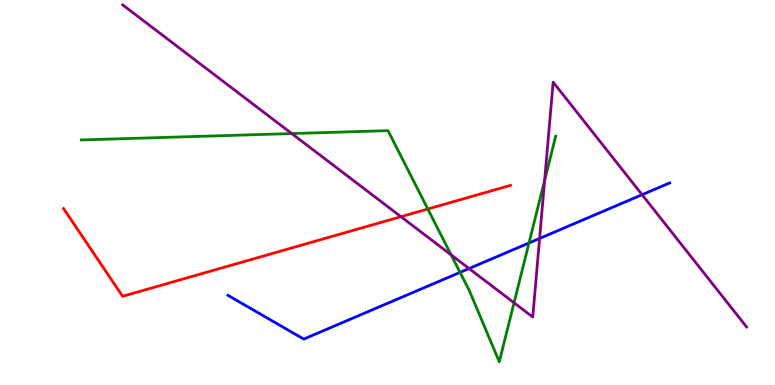[{'lines': ['blue', 'red'], 'intersections': []}, {'lines': ['green', 'red'], 'intersections': [{'x': 5.52, 'y': 4.57}]}, {'lines': ['purple', 'red'], 'intersections': [{'x': 5.17, 'y': 4.37}]}, {'lines': ['blue', 'green'], 'intersections': [{'x': 5.94, 'y': 2.92}, {'x': 6.83, 'y': 3.69}]}, {'lines': ['blue', 'purple'], 'intersections': [{'x': 6.05, 'y': 3.02}, {'x': 6.96, 'y': 3.81}, {'x': 8.29, 'y': 4.94}]}, {'lines': ['green', 'purple'], 'intersections': [{'x': 3.76, 'y': 6.53}, {'x': 5.82, 'y': 3.38}, {'x': 6.63, 'y': 2.14}, {'x': 7.03, 'y': 5.31}]}]